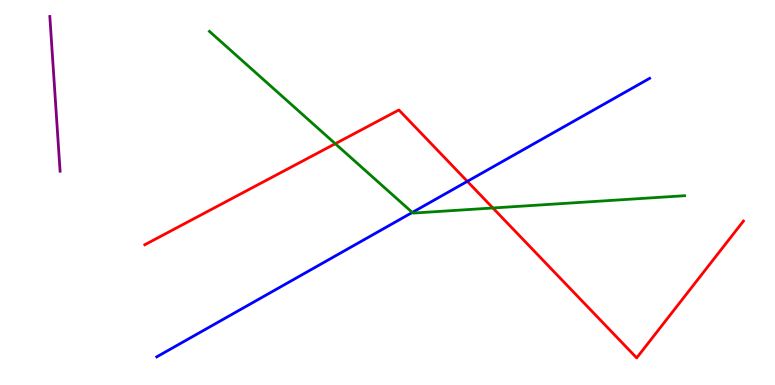[{'lines': ['blue', 'red'], 'intersections': [{'x': 6.03, 'y': 5.29}]}, {'lines': ['green', 'red'], 'intersections': [{'x': 4.33, 'y': 6.27}, {'x': 6.36, 'y': 4.6}]}, {'lines': ['purple', 'red'], 'intersections': []}, {'lines': ['blue', 'green'], 'intersections': [{'x': 5.32, 'y': 4.48}]}, {'lines': ['blue', 'purple'], 'intersections': []}, {'lines': ['green', 'purple'], 'intersections': []}]